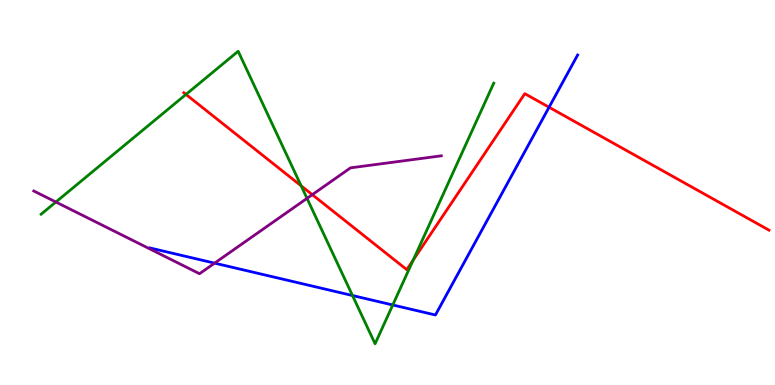[{'lines': ['blue', 'red'], 'intersections': [{'x': 7.08, 'y': 7.21}]}, {'lines': ['green', 'red'], 'intersections': [{'x': 2.4, 'y': 7.55}, {'x': 3.89, 'y': 5.17}, {'x': 5.33, 'y': 3.25}]}, {'lines': ['purple', 'red'], 'intersections': [{'x': 4.03, 'y': 4.94}]}, {'lines': ['blue', 'green'], 'intersections': [{'x': 4.55, 'y': 2.32}, {'x': 5.07, 'y': 2.08}]}, {'lines': ['blue', 'purple'], 'intersections': [{'x': 2.77, 'y': 3.17}]}, {'lines': ['green', 'purple'], 'intersections': [{'x': 0.721, 'y': 4.75}, {'x': 3.96, 'y': 4.85}]}]